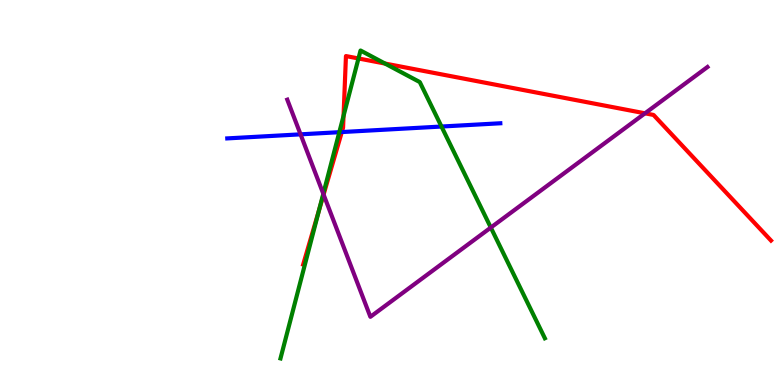[{'lines': ['blue', 'red'], 'intersections': [{'x': 4.41, 'y': 6.57}]}, {'lines': ['green', 'red'], 'intersections': [{'x': 4.12, 'y': 4.55}, {'x': 4.43, 'y': 6.99}, {'x': 4.63, 'y': 8.48}, {'x': 4.97, 'y': 8.35}]}, {'lines': ['purple', 'red'], 'intersections': [{'x': 4.18, 'y': 4.95}, {'x': 8.32, 'y': 7.06}]}, {'lines': ['blue', 'green'], 'intersections': [{'x': 4.38, 'y': 6.57}, {'x': 5.7, 'y': 6.71}]}, {'lines': ['blue', 'purple'], 'intersections': [{'x': 3.88, 'y': 6.51}]}, {'lines': ['green', 'purple'], 'intersections': [{'x': 4.17, 'y': 4.97}, {'x': 6.33, 'y': 4.09}]}]